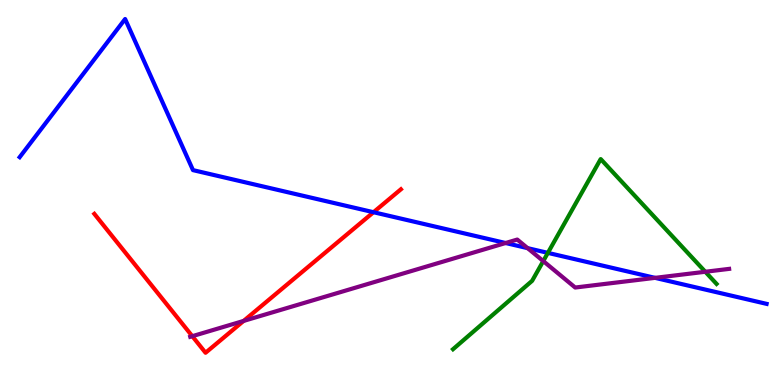[{'lines': ['blue', 'red'], 'intersections': [{'x': 4.82, 'y': 4.49}]}, {'lines': ['green', 'red'], 'intersections': []}, {'lines': ['purple', 'red'], 'intersections': [{'x': 2.48, 'y': 1.27}, {'x': 3.14, 'y': 1.66}]}, {'lines': ['blue', 'green'], 'intersections': [{'x': 7.07, 'y': 3.43}]}, {'lines': ['blue', 'purple'], 'intersections': [{'x': 6.52, 'y': 3.69}, {'x': 6.81, 'y': 3.55}, {'x': 8.45, 'y': 2.78}]}, {'lines': ['green', 'purple'], 'intersections': [{'x': 7.01, 'y': 3.22}, {'x': 9.1, 'y': 2.94}]}]